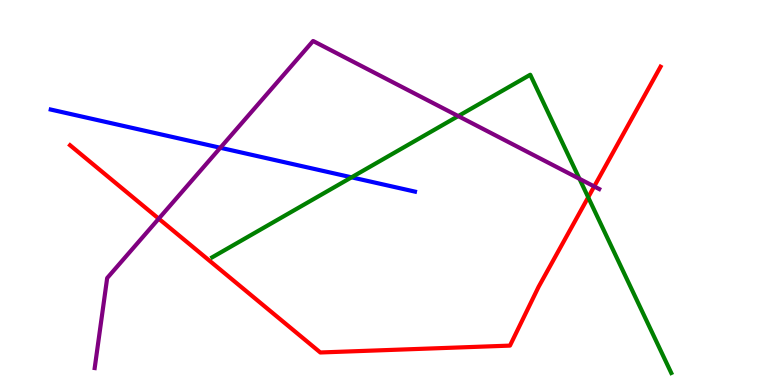[{'lines': ['blue', 'red'], 'intersections': []}, {'lines': ['green', 'red'], 'intersections': [{'x': 7.59, 'y': 4.88}]}, {'lines': ['purple', 'red'], 'intersections': [{'x': 2.05, 'y': 4.32}, {'x': 7.67, 'y': 5.16}]}, {'lines': ['blue', 'green'], 'intersections': [{'x': 4.54, 'y': 5.39}]}, {'lines': ['blue', 'purple'], 'intersections': [{'x': 2.84, 'y': 6.16}]}, {'lines': ['green', 'purple'], 'intersections': [{'x': 5.91, 'y': 6.98}, {'x': 7.48, 'y': 5.36}]}]